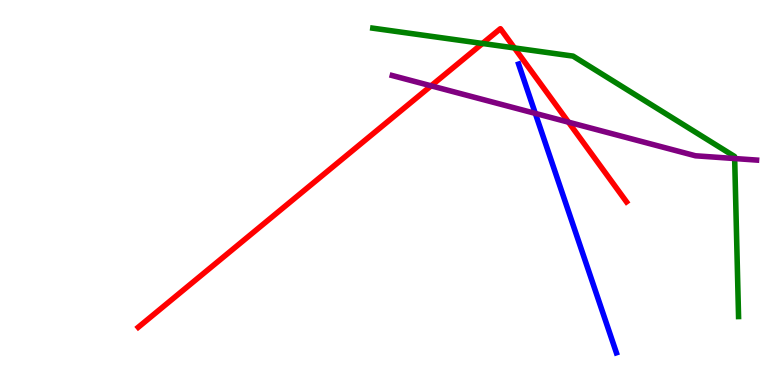[{'lines': ['blue', 'red'], 'intersections': []}, {'lines': ['green', 'red'], 'intersections': [{'x': 6.23, 'y': 8.87}, {'x': 6.64, 'y': 8.76}]}, {'lines': ['purple', 'red'], 'intersections': [{'x': 5.56, 'y': 7.77}, {'x': 7.34, 'y': 6.83}]}, {'lines': ['blue', 'green'], 'intersections': []}, {'lines': ['blue', 'purple'], 'intersections': [{'x': 6.91, 'y': 7.05}]}, {'lines': ['green', 'purple'], 'intersections': [{'x': 9.48, 'y': 5.88}]}]